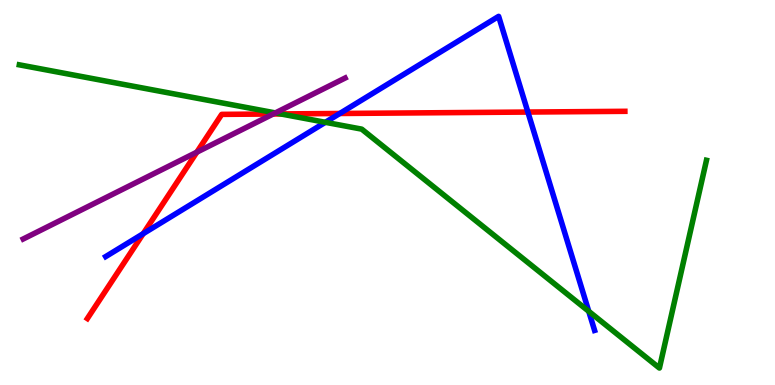[{'lines': ['blue', 'red'], 'intersections': [{'x': 1.85, 'y': 3.93}, {'x': 4.38, 'y': 7.05}, {'x': 6.81, 'y': 7.09}]}, {'lines': ['green', 'red'], 'intersections': [{'x': 3.62, 'y': 7.04}]}, {'lines': ['purple', 'red'], 'intersections': [{'x': 2.54, 'y': 6.05}, {'x': 3.53, 'y': 7.04}]}, {'lines': ['blue', 'green'], 'intersections': [{'x': 4.2, 'y': 6.82}, {'x': 7.6, 'y': 1.91}]}, {'lines': ['blue', 'purple'], 'intersections': []}, {'lines': ['green', 'purple'], 'intersections': [{'x': 3.55, 'y': 7.07}]}]